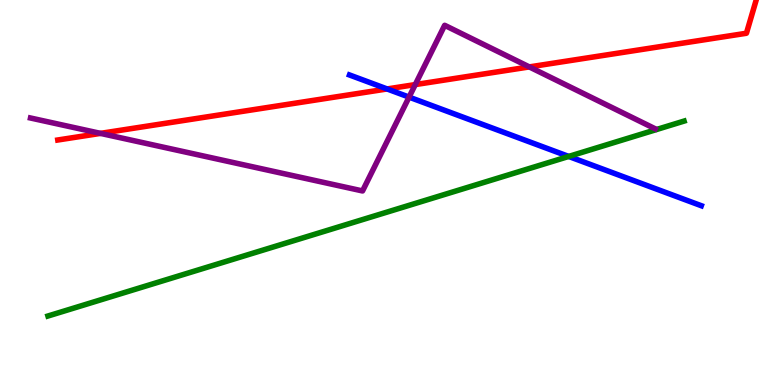[{'lines': ['blue', 'red'], 'intersections': [{'x': 5.0, 'y': 7.69}]}, {'lines': ['green', 'red'], 'intersections': []}, {'lines': ['purple', 'red'], 'intersections': [{'x': 1.3, 'y': 6.54}, {'x': 5.36, 'y': 7.8}, {'x': 6.83, 'y': 8.26}]}, {'lines': ['blue', 'green'], 'intersections': [{'x': 7.34, 'y': 5.94}]}, {'lines': ['blue', 'purple'], 'intersections': [{'x': 5.28, 'y': 7.48}]}, {'lines': ['green', 'purple'], 'intersections': []}]